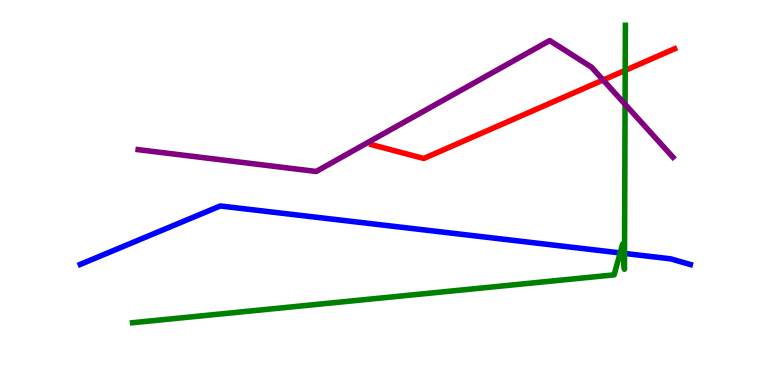[{'lines': ['blue', 'red'], 'intersections': []}, {'lines': ['green', 'red'], 'intersections': [{'x': 8.07, 'y': 8.17}]}, {'lines': ['purple', 'red'], 'intersections': [{'x': 7.78, 'y': 7.92}]}, {'lines': ['blue', 'green'], 'intersections': [{'x': 8.0, 'y': 3.43}, {'x': 8.04, 'y': 3.42}, {'x': 8.06, 'y': 3.42}]}, {'lines': ['blue', 'purple'], 'intersections': []}, {'lines': ['green', 'purple'], 'intersections': [{'x': 8.07, 'y': 7.29}]}]